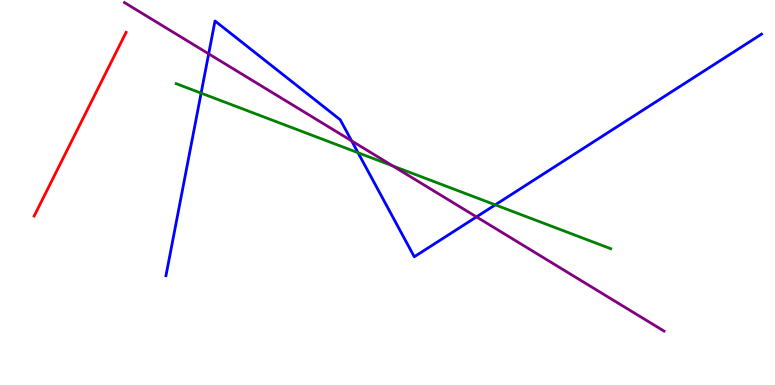[{'lines': ['blue', 'red'], 'intersections': []}, {'lines': ['green', 'red'], 'intersections': []}, {'lines': ['purple', 'red'], 'intersections': []}, {'lines': ['blue', 'green'], 'intersections': [{'x': 2.6, 'y': 7.58}, {'x': 4.62, 'y': 6.03}, {'x': 6.39, 'y': 4.68}]}, {'lines': ['blue', 'purple'], 'intersections': [{'x': 2.69, 'y': 8.6}, {'x': 4.54, 'y': 6.34}, {'x': 6.15, 'y': 4.37}]}, {'lines': ['green', 'purple'], 'intersections': [{'x': 5.07, 'y': 5.69}]}]